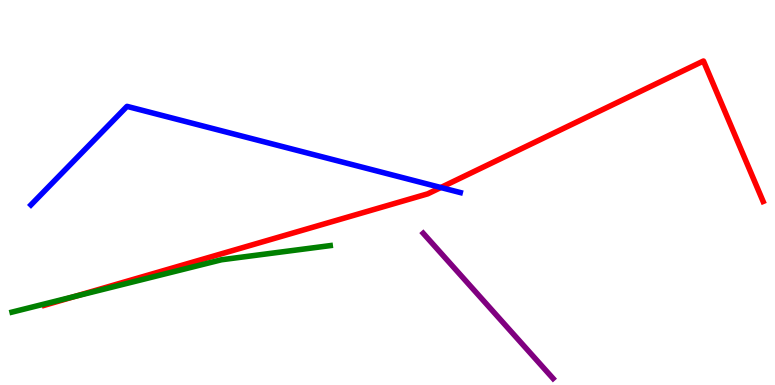[{'lines': ['blue', 'red'], 'intersections': [{'x': 5.69, 'y': 5.13}]}, {'lines': ['green', 'red'], 'intersections': [{'x': 0.969, 'y': 2.3}]}, {'lines': ['purple', 'red'], 'intersections': []}, {'lines': ['blue', 'green'], 'intersections': []}, {'lines': ['blue', 'purple'], 'intersections': []}, {'lines': ['green', 'purple'], 'intersections': []}]